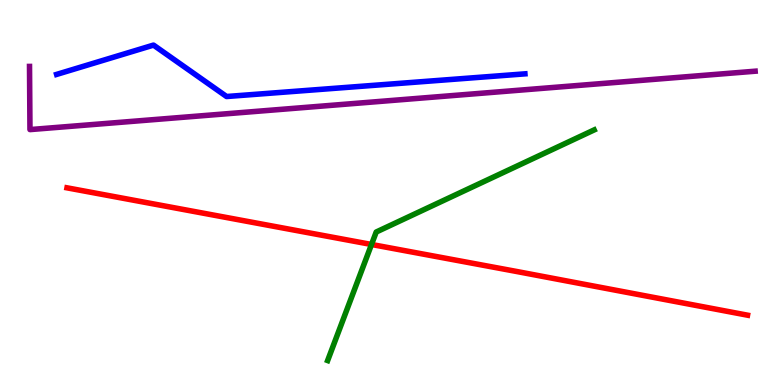[{'lines': ['blue', 'red'], 'intersections': []}, {'lines': ['green', 'red'], 'intersections': [{'x': 4.79, 'y': 3.65}]}, {'lines': ['purple', 'red'], 'intersections': []}, {'lines': ['blue', 'green'], 'intersections': []}, {'lines': ['blue', 'purple'], 'intersections': []}, {'lines': ['green', 'purple'], 'intersections': []}]